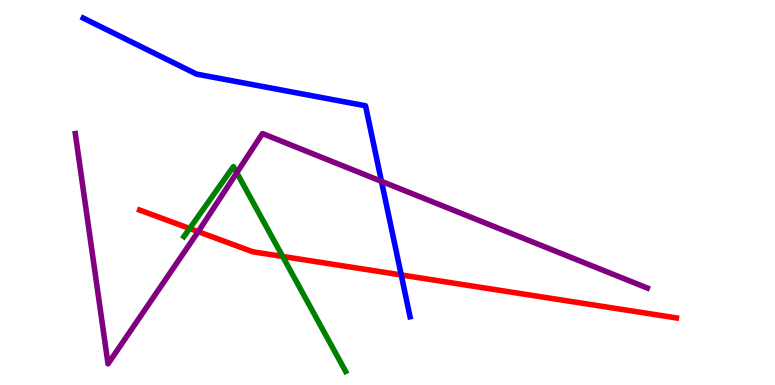[{'lines': ['blue', 'red'], 'intersections': [{'x': 5.18, 'y': 2.86}]}, {'lines': ['green', 'red'], 'intersections': [{'x': 2.45, 'y': 4.07}, {'x': 3.65, 'y': 3.34}]}, {'lines': ['purple', 'red'], 'intersections': [{'x': 2.56, 'y': 3.98}]}, {'lines': ['blue', 'green'], 'intersections': []}, {'lines': ['blue', 'purple'], 'intersections': [{'x': 4.92, 'y': 5.29}]}, {'lines': ['green', 'purple'], 'intersections': [{'x': 3.06, 'y': 5.51}]}]